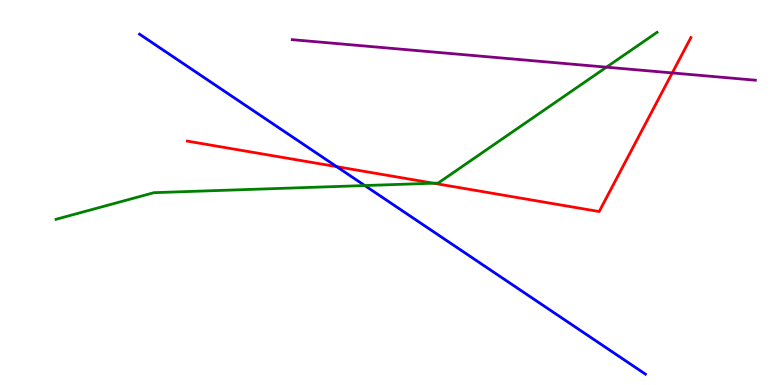[{'lines': ['blue', 'red'], 'intersections': [{'x': 4.34, 'y': 5.67}]}, {'lines': ['green', 'red'], 'intersections': [{'x': 5.59, 'y': 5.24}]}, {'lines': ['purple', 'red'], 'intersections': [{'x': 8.67, 'y': 8.11}]}, {'lines': ['blue', 'green'], 'intersections': [{'x': 4.71, 'y': 5.18}]}, {'lines': ['blue', 'purple'], 'intersections': []}, {'lines': ['green', 'purple'], 'intersections': [{'x': 7.83, 'y': 8.26}]}]